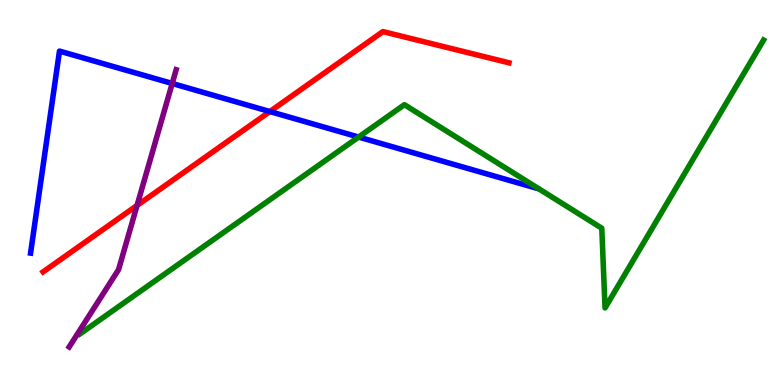[{'lines': ['blue', 'red'], 'intersections': [{'x': 3.48, 'y': 7.1}]}, {'lines': ['green', 'red'], 'intersections': []}, {'lines': ['purple', 'red'], 'intersections': [{'x': 1.77, 'y': 4.66}]}, {'lines': ['blue', 'green'], 'intersections': [{'x': 4.63, 'y': 6.44}]}, {'lines': ['blue', 'purple'], 'intersections': [{'x': 2.22, 'y': 7.83}]}, {'lines': ['green', 'purple'], 'intersections': []}]